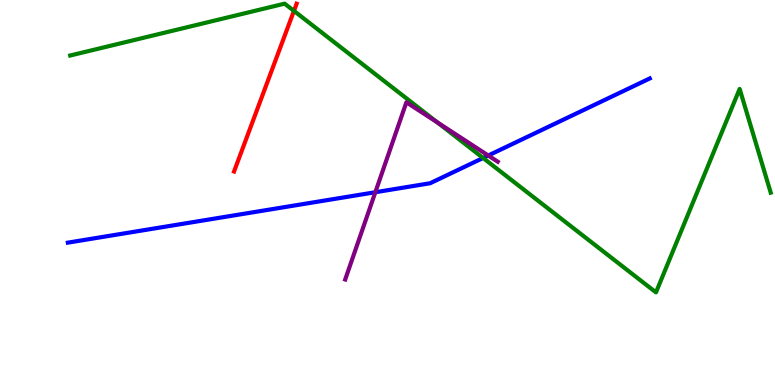[{'lines': ['blue', 'red'], 'intersections': []}, {'lines': ['green', 'red'], 'intersections': [{'x': 3.79, 'y': 9.72}]}, {'lines': ['purple', 'red'], 'intersections': []}, {'lines': ['blue', 'green'], 'intersections': [{'x': 6.23, 'y': 5.9}]}, {'lines': ['blue', 'purple'], 'intersections': [{'x': 4.84, 'y': 5.01}, {'x': 6.3, 'y': 5.96}]}, {'lines': ['green', 'purple'], 'intersections': [{'x': 5.64, 'y': 6.82}]}]